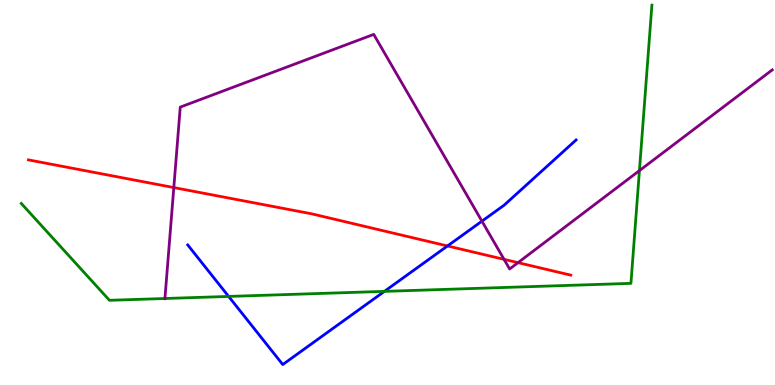[{'lines': ['blue', 'red'], 'intersections': [{'x': 5.77, 'y': 3.61}]}, {'lines': ['green', 'red'], 'intersections': []}, {'lines': ['purple', 'red'], 'intersections': [{'x': 2.24, 'y': 5.13}, {'x': 6.5, 'y': 3.26}, {'x': 6.68, 'y': 3.18}]}, {'lines': ['blue', 'green'], 'intersections': [{'x': 2.95, 'y': 2.3}, {'x': 4.96, 'y': 2.43}]}, {'lines': ['blue', 'purple'], 'intersections': [{'x': 6.22, 'y': 4.26}]}, {'lines': ['green', 'purple'], 'intersections': [{'x': 2.13, 'y': 2.25}, {'x': 8.25, 'y': 5.57}]}]